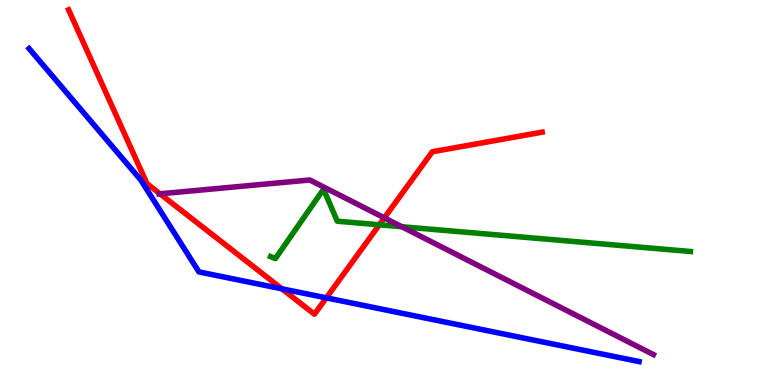[{'lines': ['blue', 'red'], 'intersections': [{'x': 3.64, 'y': 2.5}, {'x': 4.21, 'y': 2.26}]}, {'lines': ['green', 'red'], 'intersections': [{'x': 4.89, 'y': 4.16}]}, {'lines': ['purple', 'red'], 'intersections': [{'x': 2.06, 'y': 4.97}, {'x': 4.96, 'y': 4.34}]}, {'lines': ['blue', 'green'], 'intersections': []}, {'lines': ['blue', 'purple'], 'intersections': []}, {'lines': ['green', 'purple'], 'intersections': [{'x': 5.18, 'y': 4.11}]}]